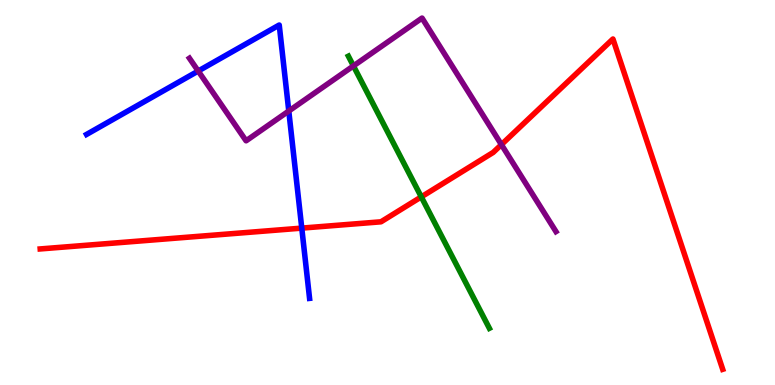[{'lines': ['blue', 'red'], 'intersections': [{'x': 3.89, 'y': 4.07}]}, {'lines': ['green', 'red'], 'intersections': [{'x': 5.44, 'y': 4.89}]}, {'lines': ['purple', 'red'], 'intersections': [{'x': 6.47, 'y': 6.24}]}, {'lines': ['blue', 'green'], 'intersections': []}, {'lines': ['blue', 'purple'], 'intersections': [{'x': 2.56, 'y': 8.16}, {'x': 3.73, 'y': 7.12}]}, {'lines': ['green', 'purple'], 'intersections': [{'x': 4.56, 'y': 8.29}]}]